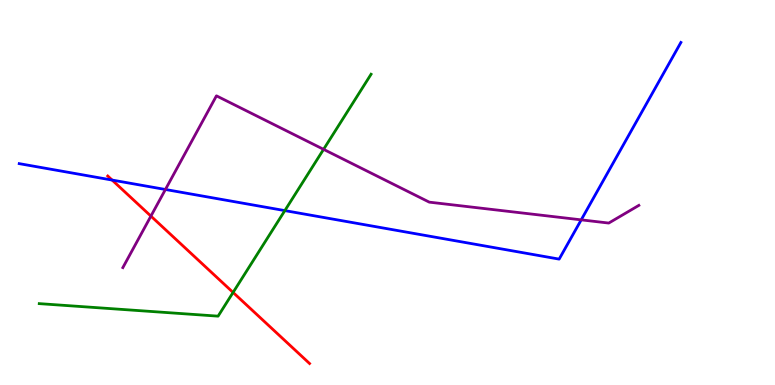[{'lines': ['blue', 'red'], 'intersections': [{'x': 1.45, 'y': 5.32}]}, {'lines': ['green', 'red'], 'intersections': [{'x': 3.01, 'y': 2.4}]}, {'lines': ['purple', 'red'], 'intersections': [{'x': 1.95, 'y': 4.39}]}, {'lines': ['blue', 'green'], 'intersections': [{'x': 3.68, 'y': 4.53}]}, {'lines': ['blue', 'purple'], 'intersections': [{'x': 2.13, 'y': 5.08}, {'x': 7.5, 'y': 4.29}]}, {'lines': ['green', 'purple'], 'intersections': [{'x': 4.18, 'y': 6.12}]}]